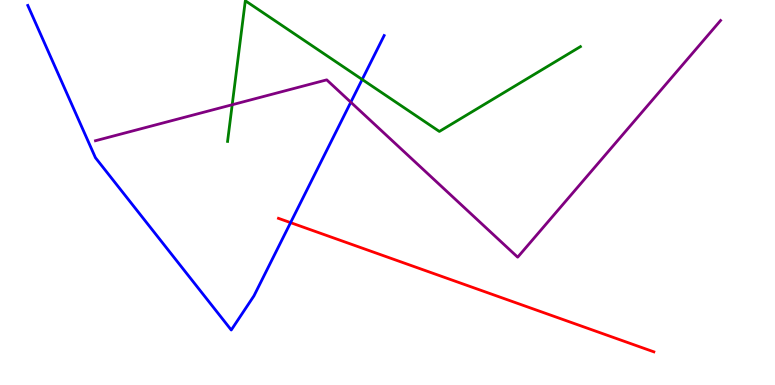[{'lines': ['blue', 'red'], 'intersections': [{'x': 3.75, 'y': 4.22}]}, {'lines': ['green', 'red'], 'intersections': []}, {'lines': ['purple', 'red'], 'intersections': []}, {'lines': ['blue', 'green'], 'intersections': [{'x': 4.67, 'y': 7.94}]}, {'lines': ['blue', 'purple'], 'intersections': [{'x': 4.53, 'y': 7.34}]}, {'lines': ['green', 'purple'], 'intersections': [{'x': 3.0, 'y': 7.28}]}]